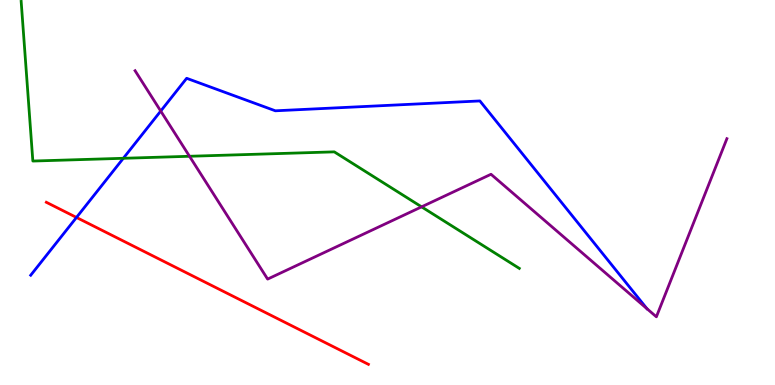[{'lines': ['blue', 'red'], 'intersections': [{'x': 0.987, 'y': 4.35}]}, {'lines': ['green', 'red'], 'intersections': []}, {'lines': ['purple', 'red'], 'intersections': []}, {'lines': ['blue', 'green'], 'intersections': [{'x': 1.59, 'y': 5.89}]}, {'lines': ['blue', 'purple'], 'intersections': [{'x': 2.07, 'y': 7.12}]}, {'lines': ['green', 'purple'], 'intersections': [{'x': 2.45, 'y': 5.94}, {'x': 5.44, 'y': 4.63}]}]